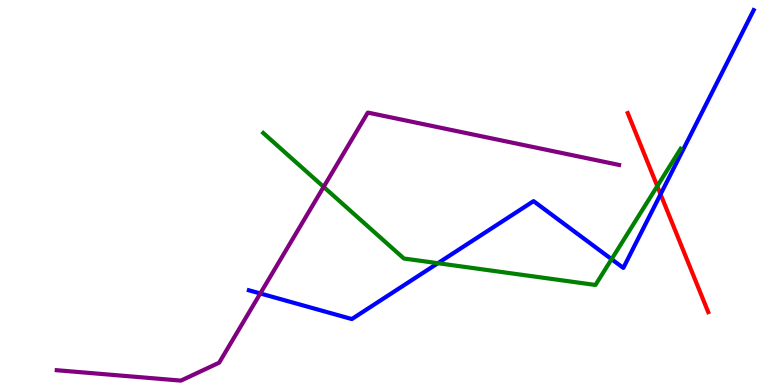[{'lines': ['blue', 'red'], 'intersections': [{'x': 8.52, 'y': 4.95}]}, {'lines': ['green', 'red'], 'intersections': [{'x': 8.48, 'y': 5.17}]}, {'lines': ['purple', 'red'], 'intersections': []}, {'lines': ['blue', 'green'], 'intersections': [{'x': 5.65, 'y': 3.16}, {'x': 7.89, 'y': 3.27}]}, {'lines': ['blue', 'purple'], 'intersections': [{'x': 3.36, 'y': 2.38}]}, {'lines': ['green', 'purple'], 'intersections': [{'x': 4.18, 'y': 5.15}]}]